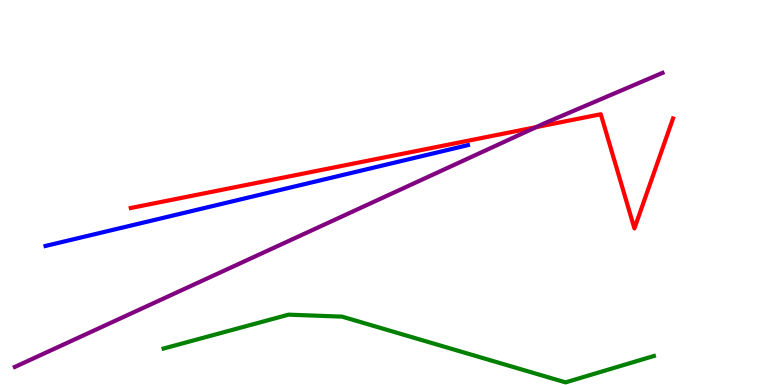[{'lines': ['blue', 'red'], 'intersections': []}, {'lines': ['green', 'red'], 'intersections': []}, {'lines': ['purple', 'red'], 'intersections': [{'x': 6.92, 'y': 6.7}]}, {'lines': ['blue', 'green'], 'intersections': []}, {'lines': ['blue', 'purple'], 'intersections': []}, {'lines': ['green', 'purple'], 'intersections': []}]